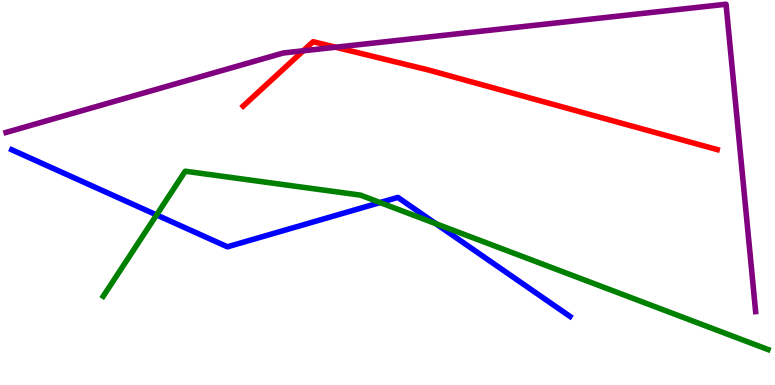[{'lines': ['blue', 'red'], 'intersections': []}, {'lines': ['green', 'red'], 'intersections': []}, {'lines': ['purple', 'red'], 'intersections': [{'x': 3.91, 'y': 8.68}, {'x': 4.33, 'y': 8.77}]}, {'lines': ['blue', 'green'], 'intersections': [{'x': 2.02, 'y': 4.42}, {'x': 4.9, 'y': 4.74}, {'x': 5.62, 'y': 4.19}]}, {'lines': ['blue', 'purple'], 'intersections': []}, {'lines': ['green', 'purple'], 'intersections': []}]